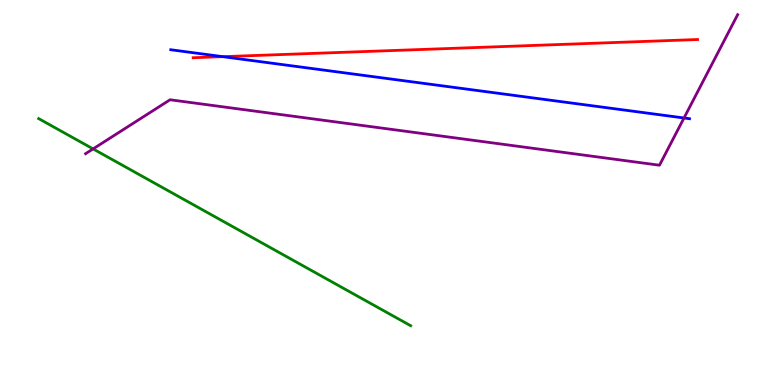[{'lines': ['blue', 'red'], 'intersections': [{'x': 2.87, 'y': 8.53}]}, {'lines': ['green', 'red'], 'intersections': []}, {'lines': ['purple', 'red'], 'intersections': []}, {'lines': ['blue', 'green'], 'intersections': []}, {'lines': ['blue', 'purple'], 'intersections': [{'x': 8.83, 'y': 6.94}]}, {'lines': ['green', 'purple'], 'intersections': [{'x': 1.2, 'y': 6.13}]}]